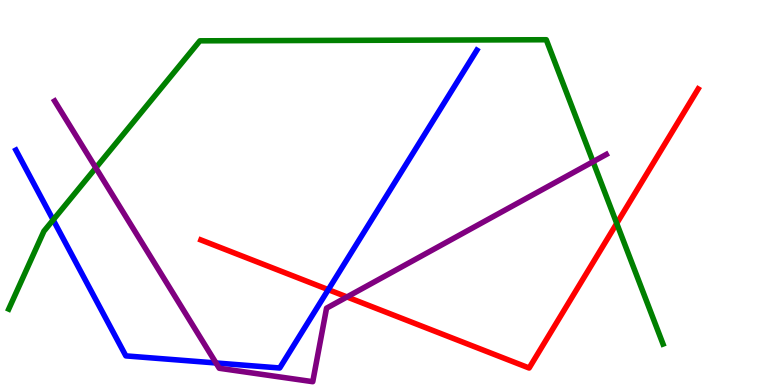[{'lines': ['blue', 'red'], 'intersections': [{'x': 4.24, 'y': 2.48}]}, {'lines': ['green', 'red'], 'intersections': [{'x': 7.96, 'y': 4.2}]}, {'lines': ['purple', 'red'], 'intersections': [{'x': 4.48, 'y': 2.29}]}, {'lines': ['blue', 'green'], 'intersections': [{'x': 0.686, 'y': 4.29}]}, {'lines': ['blue', 'purple'], 'intersections': [{'x': 2.79, 'y': 0.572}]}, {'lines': ['green', 'purple'], 'intersections': [{'x': 1.24, 'y': 5.64}, {'x': 7.65, 'y': 5.8}]}]